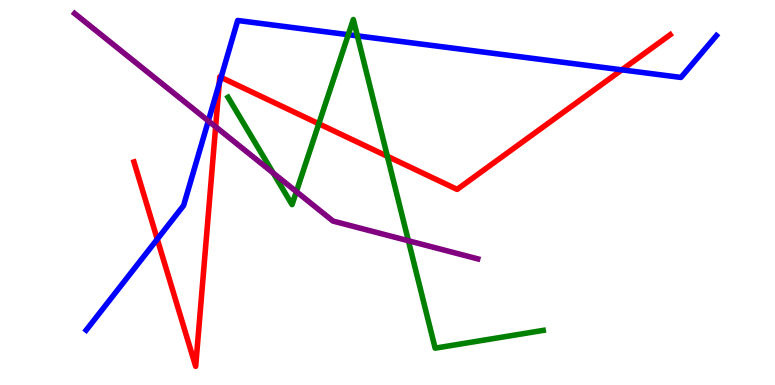[{'lines': ['blue', 'red'], 'intersections': [{'x': 2.03, 'y': 3.79}, {'x': 2.83, 'y': 7.83}, {'x': 2.85, 'y': 7.99}, {'x': 8.02, 'y': 8.19}]}, {'lines': ['green', 'red'], 'intersections': [{'x': 4.11, 'y': 6.79}, {'x': 5.0, 'y': 5.94}]}, {'lines': ['purple', 'red'], 'intersections': [{'x': 2.78, 'y': 6.71}]}, {'lines': ['blue', 'green'], 'intersections': [{'x': 4.49, 'y': 9.1}, {'x': 4.61, 'y': 9.07}]}, {'lines': ['blue', 'purple'], 'intersections': [{'x': 2.69, 'y': 6.86}]}, {'lines': ['green', 'purple'], 'intersections': [{'x': 3.53, 'y': 5.51}, {'x': 3.82, 'y': 5.02}, {'x': 5.27, 'y': 3.75}]}]